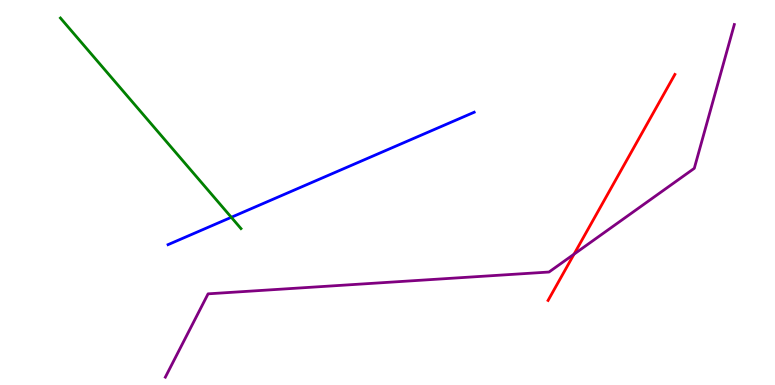[{'lines': ['blue', 'red'], 'intersections': []}, {'lines': ['green', 'red'], 'intersections': []}, {'lines': ['purple', 'red'], 'intersections': [{'x': 7.41, 'y': 3.4}]}, {'lines': ['blue', 'green'], 'intersections': [{'x': 2.98, 'y': 4.36}]}, {'lines': ['blue', 'purple'], 'intersections': []}, {'lines': ['green', 'purple'], 'intersections': []}]